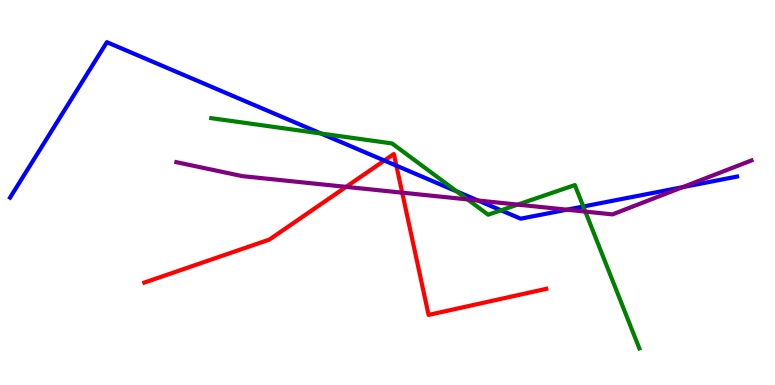[{'lines': ['blue', 'red'], 'intersections': [{'x': 4.96, 'y': 5.83}, {'x': 5.11, 'y': 5.7}]}, {'lines': ['green', 'red'], 'intersections': []}, {'lines': ['purple', 'red'], 'intersections': [{'x': 4.47, 'y': 5.15}, {'x': 5.19, 'y': 5.0}]}, {'lines': ['blue', 'green'], 'intersections': [{'x': 4.14, 'y': 6.53}, {'x': 5.89, 'y': 5.03}, {'x': 6.46, 'y': 4.54}, {'x': 7.53, 'y': 4.64}]}, {'lines': ['blue', 'purple'], 'intersections': [{'x': 6.17, 'y': 4.79}, {'x': 7.31, 'y': 4.55}, {'x': 8.81, 'y': 5.14}]}, {'lines': ['green', 'purple'], 'intersections': [{'x': 6.03, 'y': 4.82}, {'x': 6.68, 'y': 4.69}, {'x': 7.55, 'y': 4.5}]}]